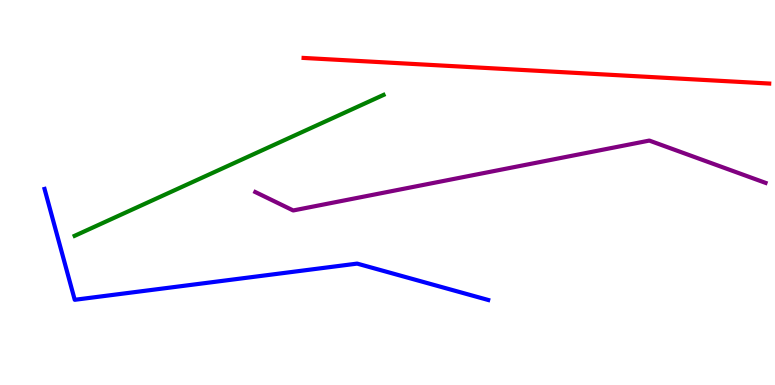[{'lines': ['blue', 'red'], 'intersections': []}, {'lines': ['green', 'red'], 'intersections': []}, {'lines': ['purple', 'red'], 'intersections': []}, {'lines': ['blue', 'green'], 'intersections': []}, {'lines': ['blue', 'purple'], 'intersections': []}, {'lines': ['green', 'purple'], 'intersections': []}]